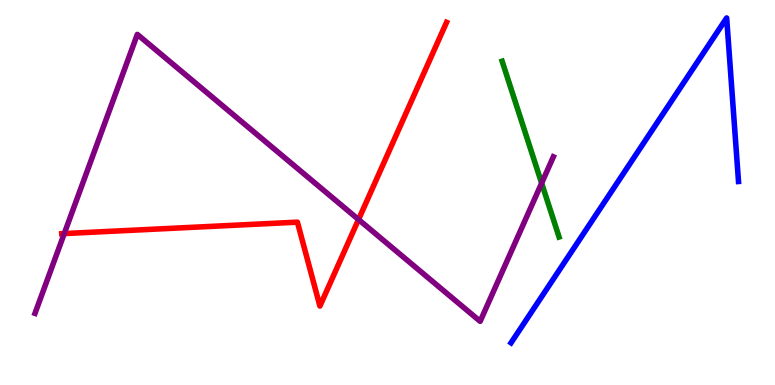[{'lines': ['blue', 'red'], 'intersections': []}, {'lines': ['green', 'red'], 'intersections': []}, {'lines': ['purple', 'red'], 'intersections': [{'x': 0.829, 'y': 3.93}, {'x': 4.63, 'y': 4.3}]}, {'lines': ['blue', 'green'], 'intersections': []}, {'lines': ['blue', 'purple'], 'intersections': []}, {'lines': ['green', 'purple'], 'intersections': [{'x': 6.99, 'y': 5.24}]}]